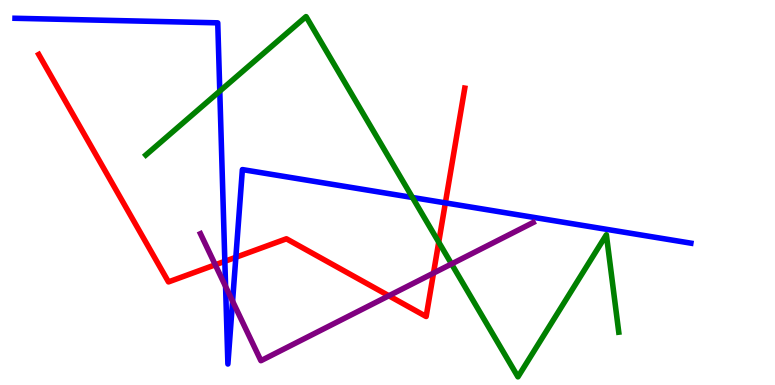[{'lines': ['blue', 'red'], 'intersections': [{'x': 2.9, 'y': 3.21}, {'x': 3.04, 'y': 3.32}, {'x': 5.75, 'y': 4.73}]}, {'lines': ['green', 'red'], 'intersections': [{'x': 5.66, 'y': 3.71}]}, {'lines': ['purple', 'red'], 'intersections': [{'x': 2.78, 'y': 3.12}, {'x': 5.02, 'y': 2.32}, {'x': 5.59, 'y': 2.91}]}, {'lines': ['blue', 'green'], 'intersections': [{'x': 2.84, 'y': 7.63}, {'x': 5.32, 'y': 4.87}]}, {'lines': ['blue', 'purple'], 'intersections': [{'x': 2.91, 'y': 2.56}, {'x': 3.0, 'y': 2.18}]}, {'lines': ['green', 'purple'], 'intersections': [{'x': 5.83, 'y': 3.14}]}]